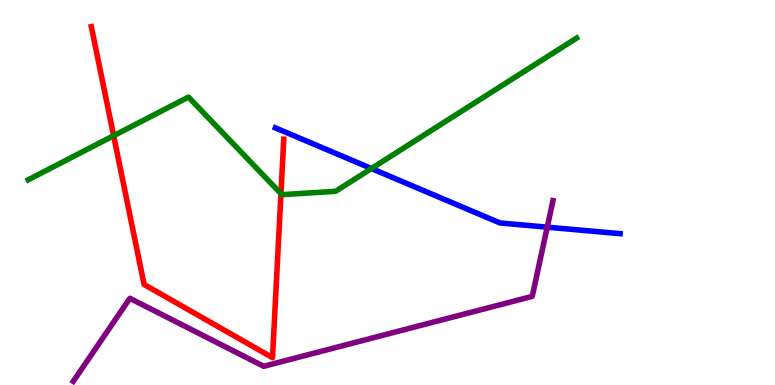[{'lines': ['blue', 'red'], 'intersections': []}, {'lines': ['green', 'red'], 'intersections': [{'x': 1.47, 'y': 6.47}, {'x': 3.63, 'y': 4.97}]}, {'lines': ['purple', 'red'], 'intersections': []}, {'lines': ['blue', 'green'], 'intersections': [{'x': 4.79, 'y': 5.62}]}, {'lines': ['blue', 'purple'], 'intersections': [{'x': 7.06, 'y': 4.1}]}, {'lines': ['green', 'purple'], 'intersections': []}]